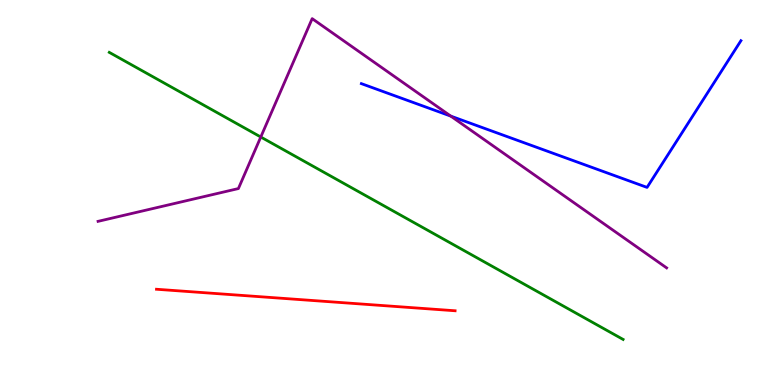[{'lines': ['blue', 'red'], 'intersections': []}, {'lines': ['green', 'red'], 'intersections': []}, {'lines': ['purple', 'red'], 'intersections': []}, {'lines': ['blue', 'green'], 'intersections': []}, {'lines': ['blue', 'purple'], 'intersections': [{'x': 5.82, 'y': 6.98}]}, {'lines': ['green', 'purple'], 'intersections': [{'x': 3.36, 'y': 6.44}]}]